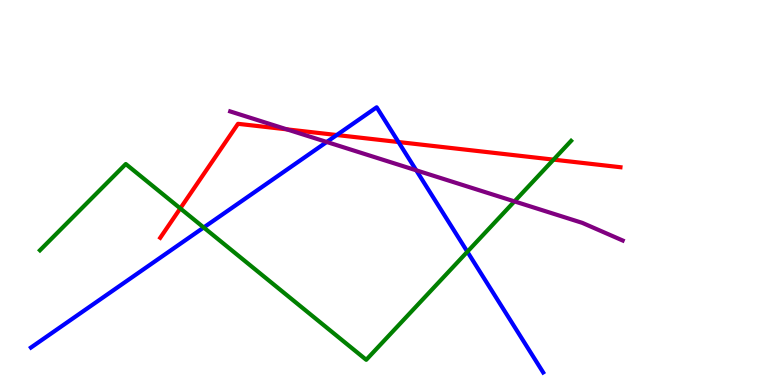[{'lines': ['blue', 'red'], 'intersections': [{'x': 4.35, 'y': 6.49}, {'x': 5.14, 'y': 6.31}]}, {'lines': ['green', 'red'], 'intersections': [{'x': 2.33, 'y': 4.59}, {'x': 7.14, 'y': 5.85}]}, {'lines': ['purple', 'red'], 'intersections': [{'x': 3.7, 'y': 6.64}]}, {'lines': ['blue', 'green'], 'intersections': [{'x': 2.63, 'y': 4.09}, {'x': 6.03, 'y': 3.46}]}, {'lines': ['blue', 'purple'], 'intersections': [{'x': 4.22, 'y': 6.31}, {'x': 5.37, 'y': 5.58}]}, {'lines': ['green', 'purple'], 'intersections': [{'x': 6.64, 'y': 4.77}]}]